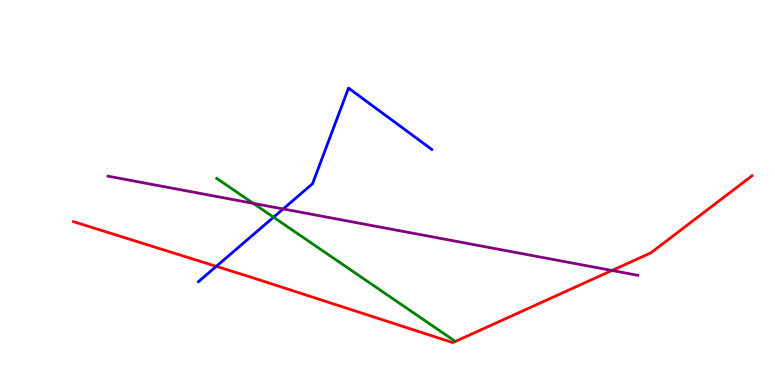[{'lines': ['blue', 'red'], 'intersections': [{'x': 2.79, 'y': 3.08}]}, {'lines': ['green', 'red'], 'intersections': []}, {'lines': ['purple', 'red'], 'intersections': [{'x': 7.9, 'y': 2.97}]}, {'lines': ['blue', 'green'], 'intersections': [{'x': 3.53, 'y': 4.36}]}, {'lines': ['blue', 'purple'], 'intersections': [{'x': 3.65, 'y': 4.57}]}, {'lines': ['green', 'purple'], 'intersections': [{'x': 3.27, 'y': 4.72}]}]